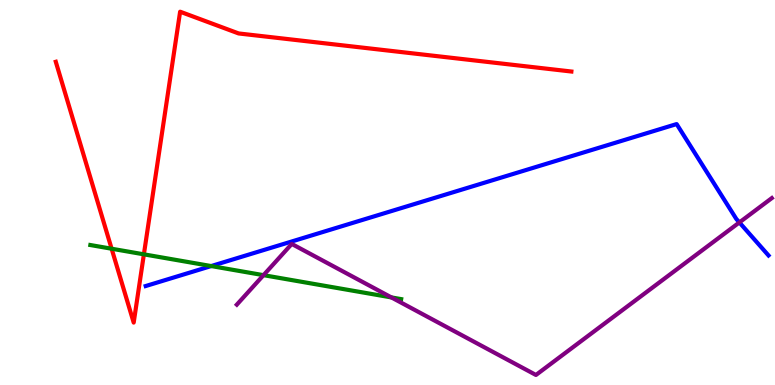[{'lines': ['blue', 'red'], 'intersections': []}, {'lines': ['green', 'red'], 'intersections': [{'x': 1.44, 'y': 3.54}, {'x': 1.86, 'y': 3.39}]}, {'lines': ['purple', 'red'], 'intersections': []}, {'lines': ['blue', 'green'], 'intersections': [{'x': 2.73, 'y': 3.09}]}, {'lines': ['blue', 'purple'], 'intersections': [{'x': 9.54, 'y': 4.22}]}, {'lines': ['green', 'purple'], 'intersections': [{'x': 3.4, 'y': 2.85}, {'x': 5.05, 'y': 2.27}]}]